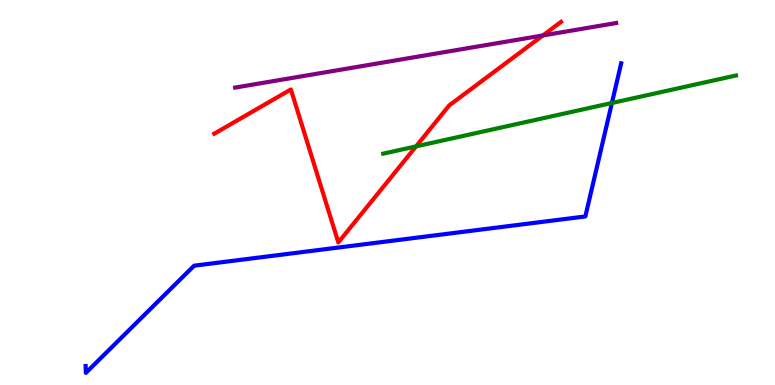[{'lines': ['blue', 'red'], 'intersections': []}, {'lines': ['green', 'red'], 'intersections': [{'x': 5.37, 'y': 6.2}]}, {'lines': ['purple', 'red'], 'intersections': [{'x': 7.0, 'y': 9.08}]}, {'lines': ['blue', 'green'], 'intersections': [{'x': 7.9, 'y': 7.33}]}, {'lines': ['blue', 'purple'], 'intersections': []}, {'lines': ['green', 'purple'], 'intersections': []}]